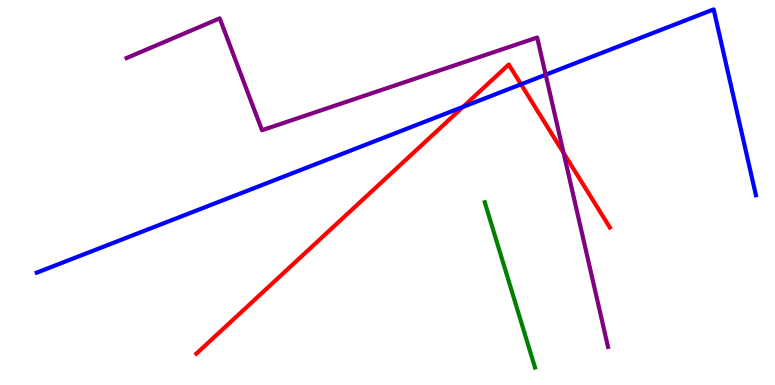[{'lines': ['blue', 'red'], 'intersections': [{'x': 5.97, 'y': 7.22}, {'x': 6.72, 'y': 7.81}]}, {'lines': ['green', 'red'], 'intersections': []}, {'lines': ['purple', 'red'], 'intersections': [{'x': 7.27, 'y': 6.03}]}, {'lines': ['blue', 'green'], 'intersections': []}, {'lines': ['blue', 'purple'], 'intersections': [{'x': 7.04, 'y': 8.06}]}, {'lines': ['green', 'purple'], 'intersections': []}]